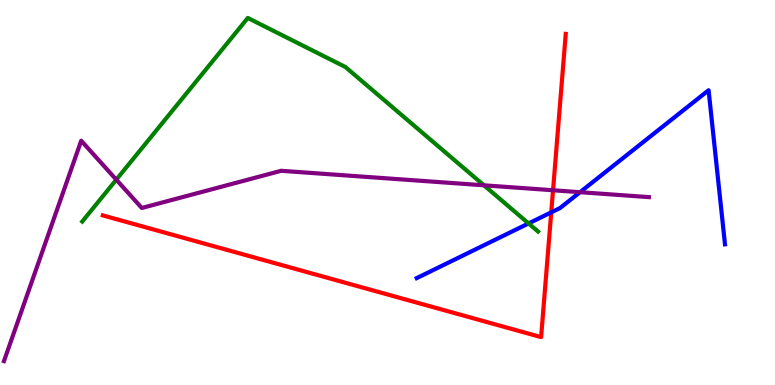[{'lines': ['blue', 'red'], 'intersections': [{'x': 7.11, 'y': 4.48}]}, {'lines': ['green', 'red'], 'intersections': []}, {'lines': ['purple', 'red'], 'intersections': [{'x': 7.14, 'y': 5.06}]}, {'lines': ['blue', 'green'], 'intersections': [{'x': 6.82, 'y': 4.2}]}, {'lines': ['blue', 'purple'], 'intersections': [{'x': 7.48, 'y': 5.01}]}, {'lines': ['green', 'purple'], 'intersections': [{'x': 1.5, 'y': 5.33}, {'x': 6.24, 'y': 5.19}]}]